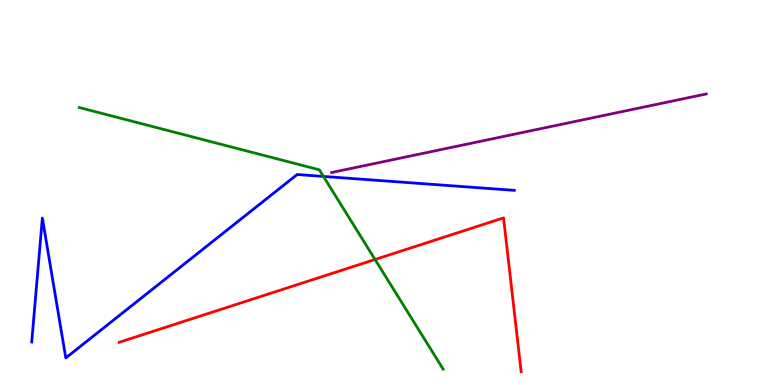[{'lines': ['blue', 'red'], 'intersections': []}, {'lines': ['green', 'red'], 'intersections': [{'x': 4.84, 'y': 3.26}]}, {'lines': ['purple', 'red'], 'intersections': []}, {'lines': ['blue', 'green'], 'intersections': [{'x': 4.17, 'y': 5.42}]}, {'lines': ['blue', 'purple'], 'intersections': []}, {'lines': ['green', 'purple'], 'intersections': []}]